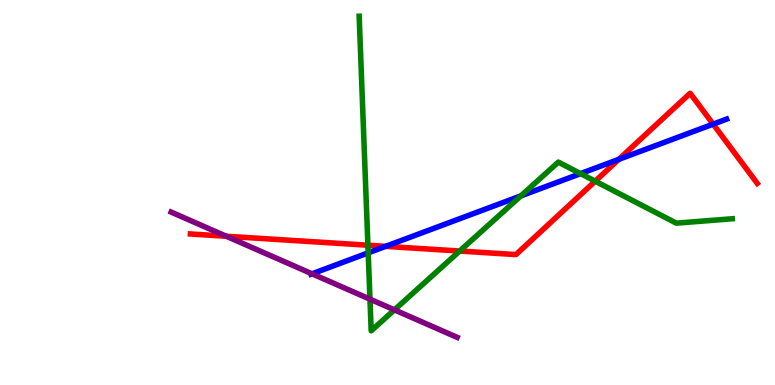[{'lines': ['blue', 'red'], 'intersections': [{'x': 4.98, 'y': 3.6}, {'x': 7.98, 'y': 5.86}, {'x': 9.2, 'y': 6.78}]}, {'lines': ['green', 'red'], 'intersections': [{'x': 4.75, 'y': 3.63}, {'x': 5.93, 'y': 3.48}, {'x': 7.68, 'y': 5.29}]}, {'lines': ['purple', 'red'], 'intersections': [{'x': 2.92, 'y': 3.86}]}, {'lines': ['blue', 'green'], 'intersections': [{'x': 4.75, 'y': 3.43}, {'x': 6.72, 'y': 4.91}, {'x': 7.49, 'y': 5.49}]}, {'lines': ['blue', 'purple'], 'intersections': [{'x': 4.03, 'y': 2.89}]}, {'lines': ['green', 'purple'], 'intersections': [{'x': 4.77, 'y': 2.23}, {'x': 5.09, 'y': 1.95}]}]